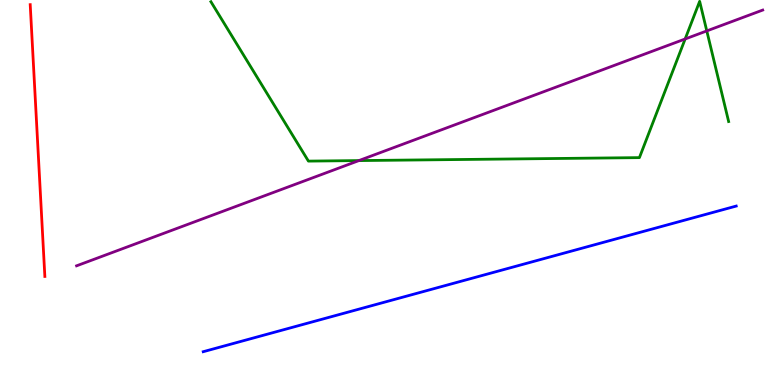[{'lines': ['blue', 'red'], 'intersections': []}, {'lines': ['green', 'red'], 'intersections': []}, {'lines': ['purple', 'red'], 'intersections': []}, {'lines': ['blue', 'green'], 'intersections': []}, {'lines': ['blue', 'purple'], 'intersections': []}, {'lines': ['green', 'purple'], 'intersections': [{'x': 4.63, 'y': 5.83}, {'x': 8.84, 'y': 8.99}, {'x': 9.12, 'y': 9.2}]}]